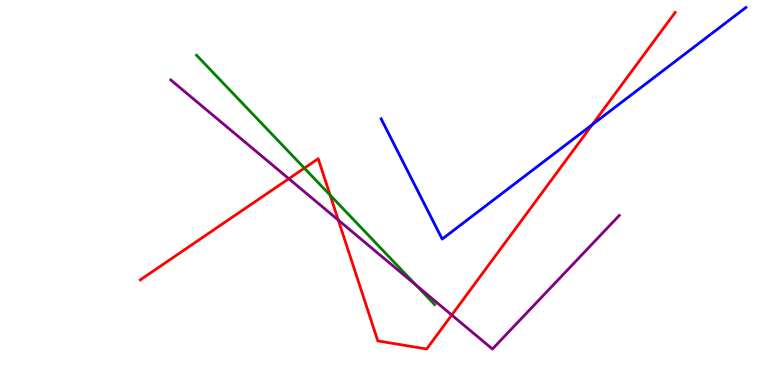[{'lines': ['blue', 'red'], 'intersections': [{'x': 7.64, 'y': 6.76}]}, {'lines': ['green', 'red'], 'intersections': [{'x': 3.93, 'y': 5.63}, {'x': 4.26, 'y': 4.93}]}, {'lines': ['purple', 'red'], 'intersections': [{'x': 3.73, 'y': 5.36}, {'x': 4.37, 'y': 4.28}, {'x': 5.83, 'y': 1.82}]}, {'lines': ['blue', 'green'], 'intersections': []}, {'lines': ['blue', 'purple'], 'intersections': []}, {'lines': ['green', 'purple'], 'intersections': [{'x': 5.37, 'y': 2.59}]}]